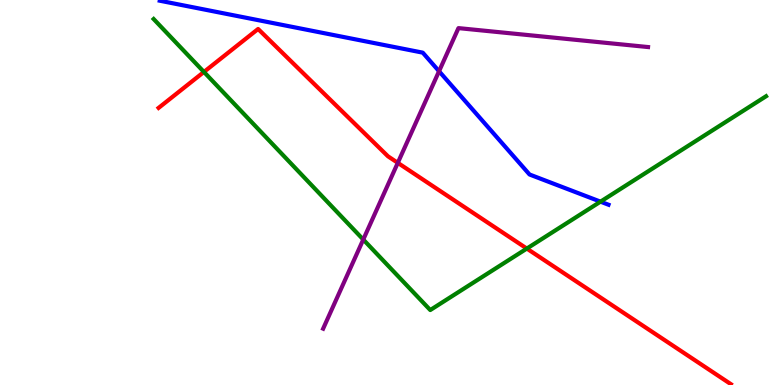[{'lines': ['blue', 'red'], 'intersections': []}, {'lines': ['green', 'red'], 'intersections': [{'x': 2.63, 'y': 8.13}, {'x': 6.8, 'y': 3.54}]}, {'lines': ['purple', 'red'], 'intersections': [{'x': 5.13, 'y': 5.77}]}, {'lines': ['blue', 'green'], 'intersections': [{'x': 7.75, 'y': 4.76}]}, {'lines': ['blue', 'purple'], 'intersections': [{'x': 5.67, 'y': 8.15}]}, {'lines': ['green', 'purple'], 'intersections': [{'x': 4.69, 'y': 3.78}]}]